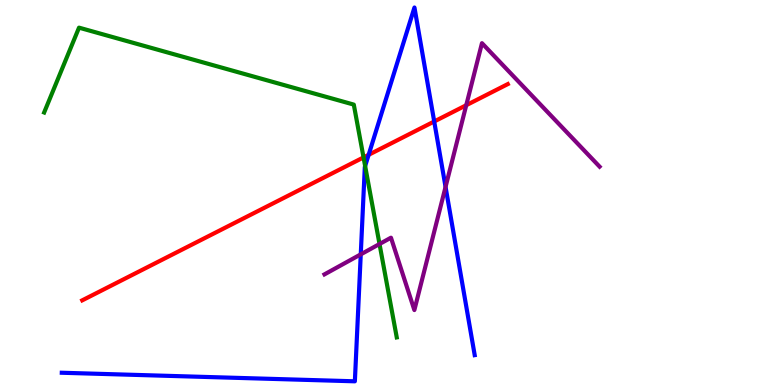[{'lines': ['blue', 'red'], 'intersections': [{'x': 4.76, 'y': 5.98}, {'x': 5.6, 'y': 6.84}]}, {'lines': ['green', 'red'], 'intersections': [{'x': 4.69, 'y': 5.91}]}, {'lines': ['purple', 'red'], 'intersections': [{'x': 6.02, 'y': 7.27}]}, {'lines': ['blue', 'green'], 'intersections': [{'x': 4.71, 'y': 5.69}]}, {'lines': ['blue', 'purple'], 'intersections': [{'x': 4.65, 'y': 3.39}, {'x': 5.75, 'y': 5.14}]}, {'lines': ['green', 'purple'], 'intersections': [{'x': 4.9, 'y': 3.66}]}]